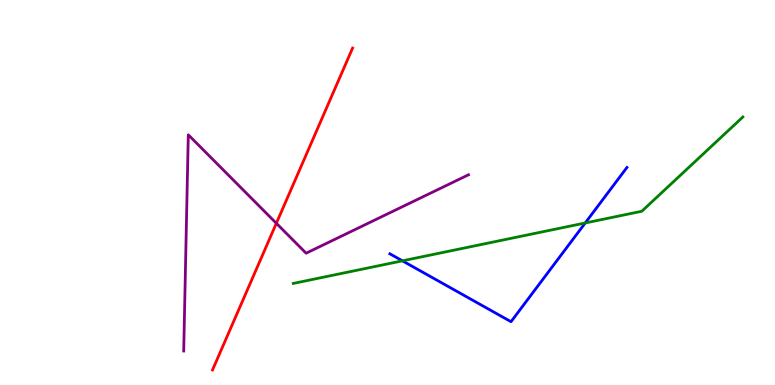[{'lines': ['blue', 'red'], 'intersections': []}, {'lines': ['green', 'red'], 'intersections': []}, {'lines': ['purple', 'red'], 'intersections': [{'x': 3.57, 'y': 4.2}]}, {'lines': ['blue', 'green'], 'intersections': [{'x': 5.19, 'y': 3.23}, {'x': 7.55, 'y': 4.21}]}, {'lines': ['blue', 'purple'], 'intersections': []}, {'lines': ['green', 'purple'], 'intersections': []}]